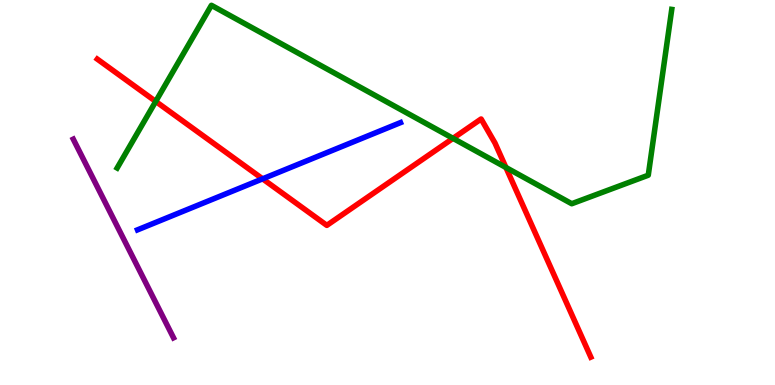[{'lines': ['blue', 'red'], 'intersections': [{'x': 3.39, 'y': 5.35}]}, {'lines': ['green', 'red'], 'intersections': [{'x': 2.01, 'y': 7.37}, {'x': 5.85, 'y': 6.41}, {'x': 6.53, 'y': 5.65}]}, {'lines': ['purple', 'red'], 'intersections': []}, {'lines': ['blue', 'green'], 'intersections': []}, {'lines': ['blue', 'purple'], 'intersections': []}, {'lines': ['green', 'purple'], 'intersections': []}]